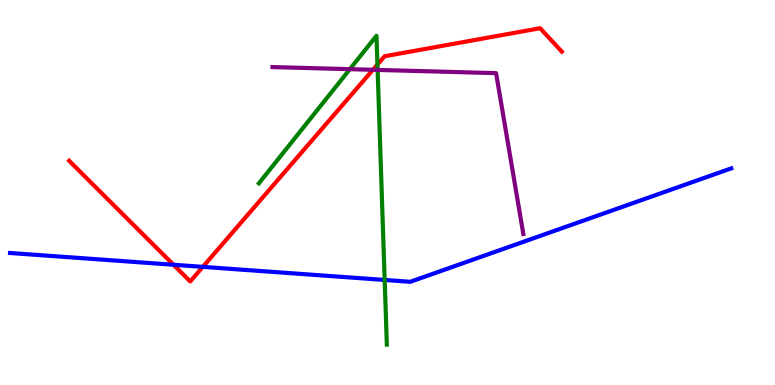[{'lines': ['blue', 'red'], 'intersections': [{'x': 2.24, 'y': 3.12}, {'x': 2.62, 'y': 3.07}]}, {'lines': ['green', 'red'], 'intersections': [{'x': 4.87, 'y': 8.32}]}, {'lines': ['purple', 'red'], 'intersections': [{'x': 4.81, 'y': 8.19}]}, {'lines': ['blue', 'green'], 'intersections': [{'x': 4.96, 'y': 2.73}]}, {'lines': ['blue', 'purple'], 'intersections': []}, {'lines': ['green', 'purple'], 'intersections': [{'x': 4.51, 'y': 8.2}, {'x': 4.87, 'y': 8.18}]}]